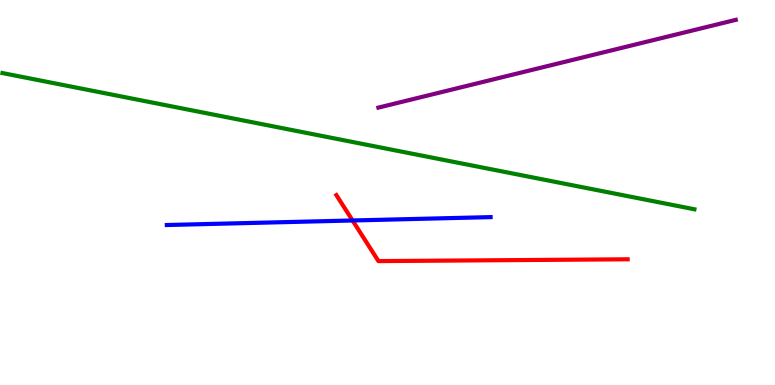[{'lines': ['blue', 'red'], 'intersections': [{'x': 4.55, 'y': 4.27}]}, {'lines': ['green', 'red'], 'intersections': []}, {'lines': ['purple', 'red'], 'intersections': []}, {'lines': ['blue', 'green'], 'intersections': []}, {'lines': ['blue', 'purple'], 'intersections': []}, {'lines': ['green', 'purple'], 'intersections': []}]